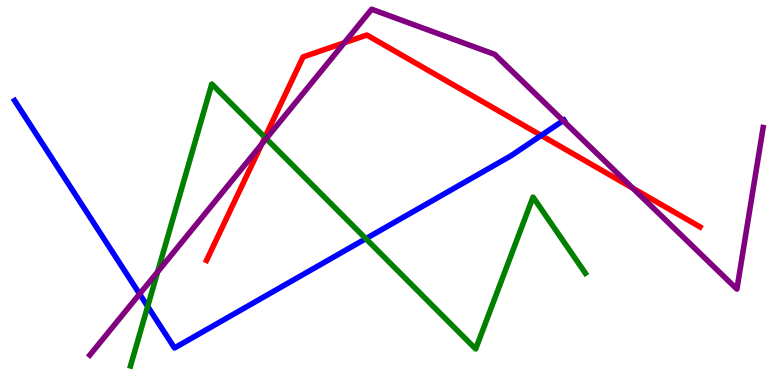[{'lines': ['blue', 'red'], 'intersections': [{'x': 6.98, 'y': 6.48}]}, {'lines': ['green', 'red'], 'intersections': [{'x': 3.42, 'y': 6.43}]}, {'lines': ['purple', 'red'], 'intersections': [{'x': 3.38, 'y': 6.25}, {'x': 4.44, 'y': 8.89}, {'x': 8.16, 'y': 5.11}]}, {'lines': ['blue', 'green'], 'intersections': [{'x': 1.91, 'y': 2.04}, {'x': 4.72, 'y': 3.8}]}, {'lines': ['blue', 'purple'], 'intersections': [{'x': 1.8, 'y': 2.36}, {'x': 7.27, 'y': 6.87}]}, {'lines': ['green', 'purple'], 'intersections': [{'x': 2.03, 'y': 2.94}, {'x': 3.43, 'y': 6.4}]}]